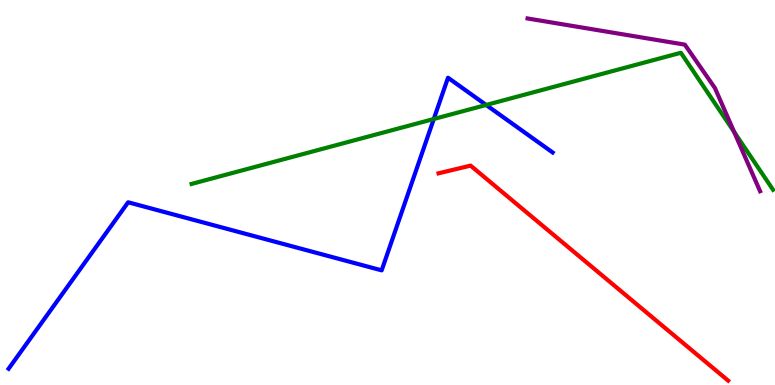[{'lines': ['blue', 'red'], 'intersections': []}, {'lines': ['green', 'red'], 'intersections': []}, {'lines': ['purple', 'red'], 'intersections': []}, {'lines': ['blue', 'green'], 'intersections': [{'x': 5.6, 'y': 6.91}, {'x': 6.27, 'y': 7.27}]}, {'lines': ['blue', 'purple'], 'intersections': []}, {'lines': ['green', 'purple'], 'intersections': [{'x': 9.47, 'y': 6.57}]}]